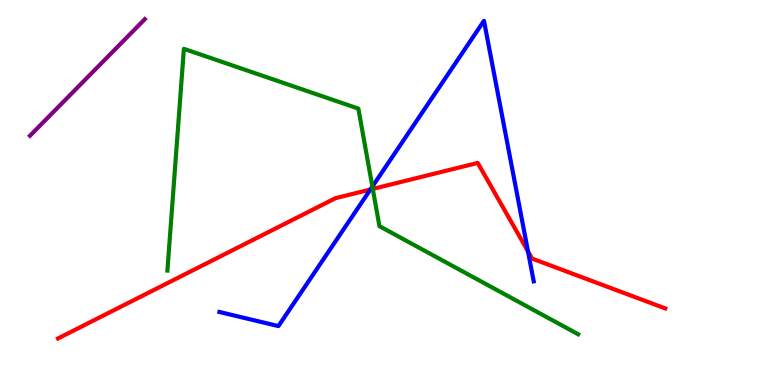[{'lines': ['blue', 'red'], 'intersections': [{'x': 4.78, 'y': 5.08}, {'x': 6.81, 'y': 3.47}]}, {'lines': ['green', 'red'], 'intersections': [{'x': 4.81, 'y': 5.09}]}, {'lines': ['purple', 'red'], 'intersections': []}, {'lines': ['blue', 'green'], 'intersections': [{'x': 4.8, 'y': 5.15}]}, {'lines': ['blue', 'purple'], 'intersections': []}, {'lines': ['green', 'purple'], 'intersections': []}]